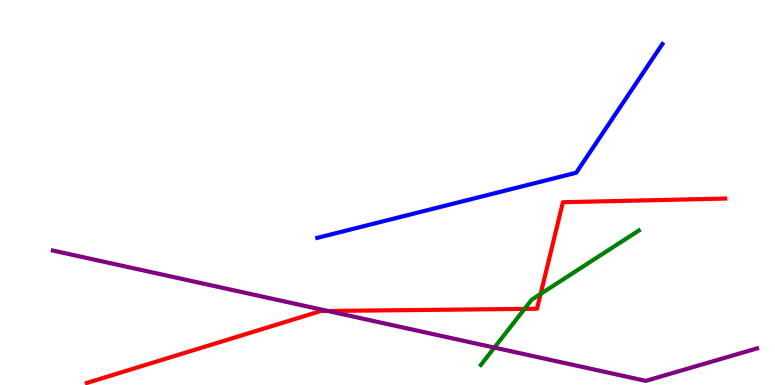[{'lines': ['blue', 'red'], 'intersections': []}, {'lines': ['green', 'red'], 'intersections': [{'x': 6.77, 'y': 1.98}, {'x': 6.98, 'y': 2.37}]}, {'lines': ['purple', 'red'], 'intersections': [{'x': 4.23, 'y': 1.92}]}, {'lines': ['blue', 'green'], 'intersections': []}, {'lines': ['blue', 'purple'], 'intersections': []}, {'lines': ['green', 'purple'], 'intersections': [{'x': 6.38, 'y': 0.972}]}]